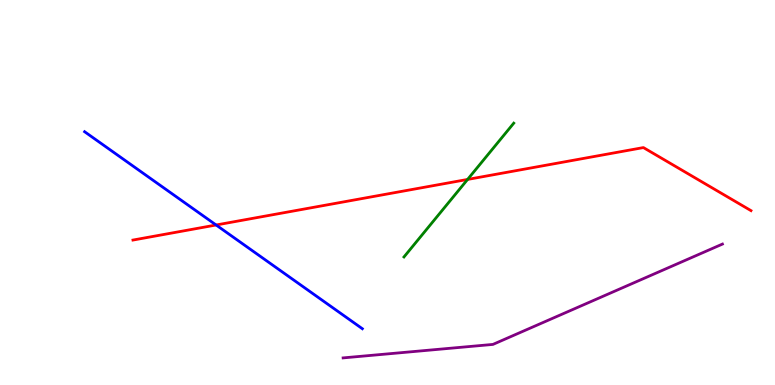[{'lines': ['blue', 'red'], 'intersections': [{'x': 2.79, 'y': 4.16}]}, {'lines': ['green', 'red'], 'intersections': [{'x': 6.03, 'y': 5.34}]}, {'lines': ['purple', 'red'], 'intersections': []}, {'lines': ['blue', 'green'], 'intersections': []}, {'lines': ['blue', 'purple'], 'intersections': []}, {'lines': ['green', 'purple'], 'intersections': []}]